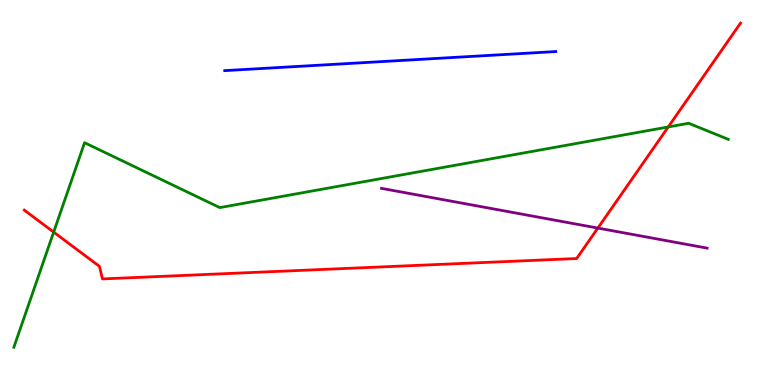[{'lines': ['blue', 'red'], 'intersections': []}, {'lines': ['green', 'red'], 'intersections': [{'x': 0.693, 'y': 3.97}, {'x': 8.62, 'y': 6.7}]}, {'lines': ['purple', 'red'], 'intersections': [{'x': 7.71, 'y': 4.08}]}, {'lines': ['blue', 'green'], 'intersections': []}, {'lines': ['blue', 'purple'], 'intersections': []}, {'lines': ['green', 'purple'], 'intersections': []}]